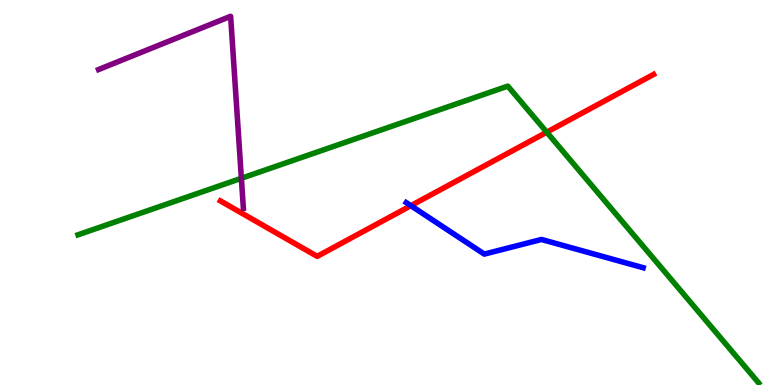[{'lines': ['blue', 'red'], 'intersections': [{'x': 5.3, 'y': 4.66}]}, {'lines': ['green', 'red'], 'intersections': [{'x': 7.05, 'y': 6.57}]}, {'lines': ['purple', 'red'], 'intersections': []}, {'lines': ['blue', 'green'], 'intersections': []}, {'lines': ['blue', 'purple'], 'intersections': []}, {'lines': ['green', 'purple'], 'intersections': [{'x': 3.11, 'y': 5.37}]}]